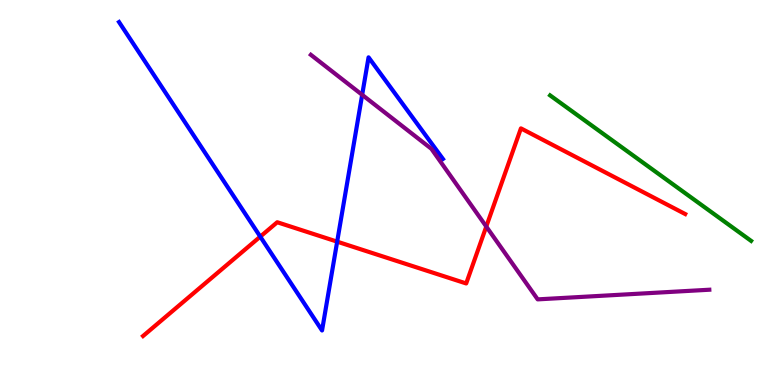[{'lines': ['blue', 'red'], 'intersections': [{'x': 3.36, 'y': 3.85}, {'x': 4.35, 'y': 3.72}]}, {'lines': ['green', 'red'], 'intersections': []}, {'lines': ['purple', 'red'], 'intersections': [{'x': 6.27, 'y': 4.12}]}, {'lines': ['blue', 'green'], 'intersections': []}, {'lines': ['blue', 'purple'], 'intersections': [{'x': 4.67, 'y': 7.54}]}, {'lines': ['green', 'purple'], 'intersections': []}]